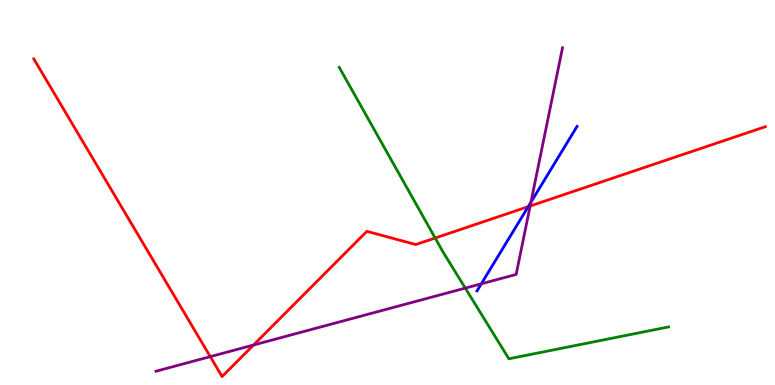[{'lines': ['blue', 'red'], 'intersections': [{'x': 6.82, 'y': 4.63}]}, {'lines': ['green', 'red'], 'intersections': [{'x': 5.61, 'y': 3.82}]}, {'lines': ['purple', 'red'], 'intersections': [{'x': 2.71, 'y': 0.737}, {'x': 3.27, 'y': 1.04}, {'x': 6.84, 'y': 4.65}]}, {'lines': ['blue', 'green'], 'intersections': []}, {'lines': ['blue', 'purple'], 'intersections': [{'x': 6.21, 'y': 2.63}, {'x': 6.85, 'y': 4.75}]}, {'lines': ['green', 'purple'], 'intersections': [{'x': 6.0, 'y': 2.52}]}]